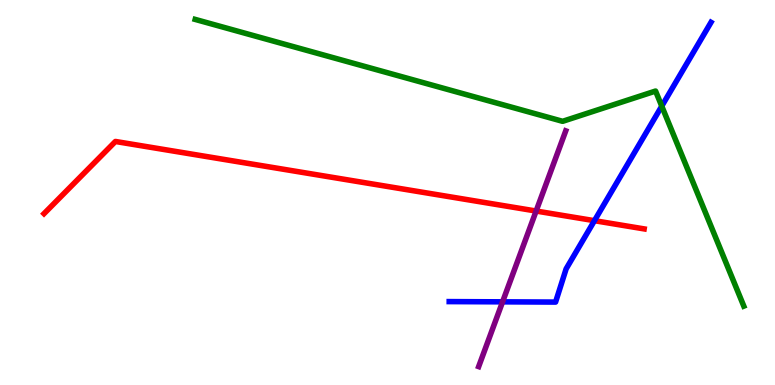[{'lines': ['blue', 'red'], 'intersections': [{'x': 7.67, 'y': 4.27}]}, {'lines': ['green', 'red'], 'intersections': []}, {'lines': ['purple', 'red'], 'intersections': [{'x': 6.92, 'y': 4.52}]}, {'lines': ['blue', 'green'], 'intersections': [{'x': 8.54, 'y': 7.24}]}, {'lines': ['blue', 'purple'], 'intersections': [{'x': 6.48, 'y': 2.16}]}, {'lines': ['green', 'purple'], 'intersections': []}]